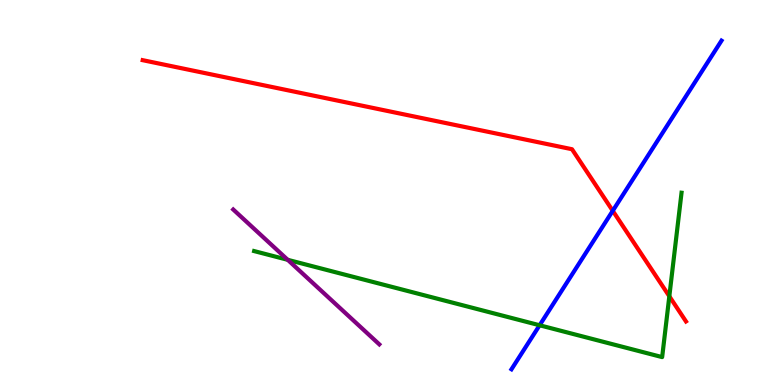[{'lines': ['blue', 'red'], 'intersections': [{'x': 7.91, 'y': 4.52}]}, {'lines': ['green', 'red'], 'intersections': [{'x': 8.64, 'y': 2.3}]}, {'lines': ['purple', 'red'], 'intersections': []}, {'lines': ['blue', 'green'], 'intersections': [{'x': 6.96, 'y': 1.55}]}, {'lines': ['blue', 'purple'], 'intersections': []}, {'lines': ['green', 'purple'], 'intersections': [{'x': 3.71, 'y': 3.25}]}]